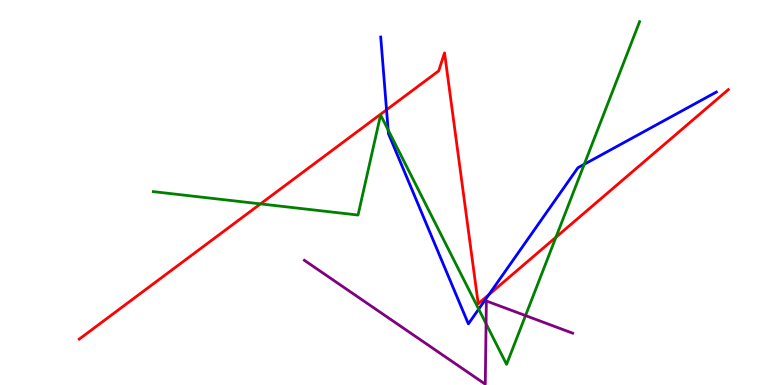[{'lines': ['blue', 'red'], 'intersections': [{'x': 4.99, 'y': 7.15}, {'x': 6.31, 'y': 2.35}]}, {'lines': ['green', 'red'], 'intersections': [{'x': 3.36, 'y': 4.7}, {'x': 7.17, 'y': 3.84}]}, {'lines': ['purple', 'red'], 'intersections': []}, {'lines': ['blue', 'green'], 'intersections': [{'x': 5.01, 'y': 6.63}, {'x': 6.18, 'y': 1.97}, {'x': 7.54, 'y': 5.73}]}, {'lines': ['blue', 'purple'], 'intersections': []}, {'lines': ['green', 'purple'], 'intersections': [{'x': 6.27, 'y': 1.59}, {'x': 6.78, 'y': 1.8}]}]